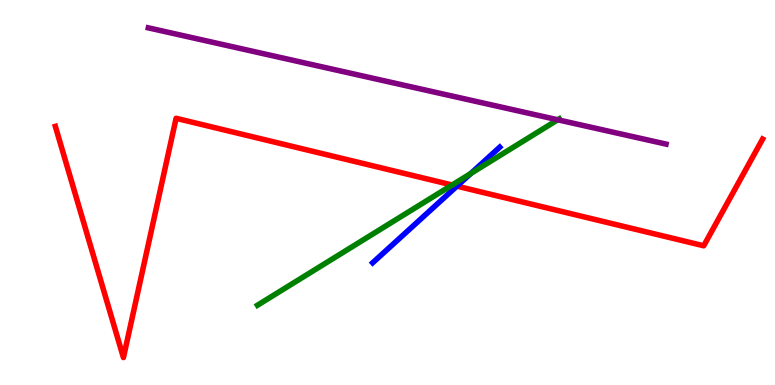[{'lines': ['blue', 'red'], 'intersections': [{'x': 5.9, 'y': 5.16}]}, {'lines': ['green', 'red'], 'intersections': [{'x': 5.83, 'y': 5.19}]}, {'lines': ['purple', 'red'], 'intersections': []}, {'lines': ['blue', 'green'], 'intersections': [{'x': 6.08, 'y': 5.49}]}, {'lines': ['blue', 'purple'], 'intersections': []}, {'lines': ['green', 'purple'], 'intersections': [{'x': 7.2, 'y': 6.89}]}]